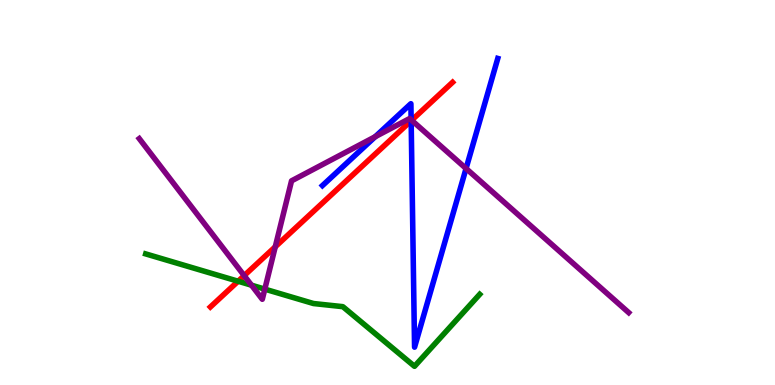[{'lines': ['blue', 'red'], 'intersections': [{'x': 5.31, 'y': 6.86}]}, {'lines': ['green', 'red'], 'intersections': [{'x': 3.07, 'y': 2.7}]}, {'lines': ['purple', 'red'], 'intersections': [{'x': 3.15, 'y': 2.84}, {'x': 3.55, 'y': 3.59}, {'x': 5.31, 'y': 6.88}]}, {'lines': ['blue', 'green'], 'intersections': []}, {'lines': ['blue', 'purple'], 'intersections': [{'x': 4.84, 'y': 6.45}, {'x': 5.31, 'y': 6.89}, {'x': 6.01, 'y': 5.62}]}, {'lines': ['green', 'purple'], 'intersections': [{'x': 3.25, 'y': 2.59}, {'x': 3.42, 'y': 2.49}]}]